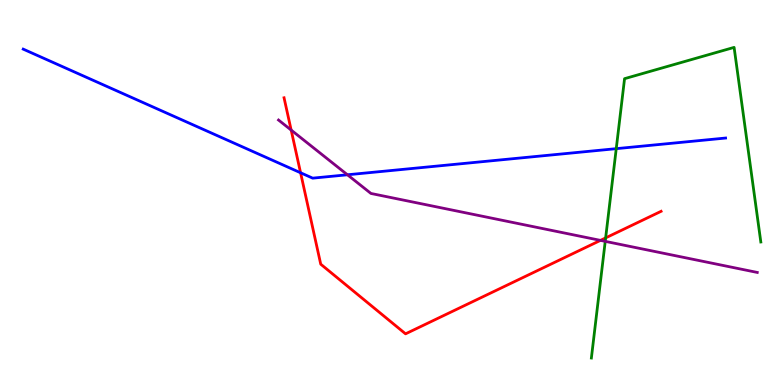[{'lines': ['blue', 'red'], 'intersections': [{'x': 3.88, 'y': 5.51}]}, {'lines': ['green', 'red'], 'intersections': [{'x': 7.81, 'y': 3.82}]}, {'lines': ['purple', 'red'], 'intersections': [{'x': 3.76, 'y': 6.62}, {'x': 7.75, 'y': 3.76}]}, {'lines': ['blue', 'green'], 'intersections': [{'x': 7.95, 'y': 6.14}]}, {'lines': ['blue', 'purple'], 'intersections': [{'x': 4.48, 'y': 5.46}]}, {'lines': ['green', 'purple'], 'intersections': [{'x': 7.81, 'y': 3.73}]}]